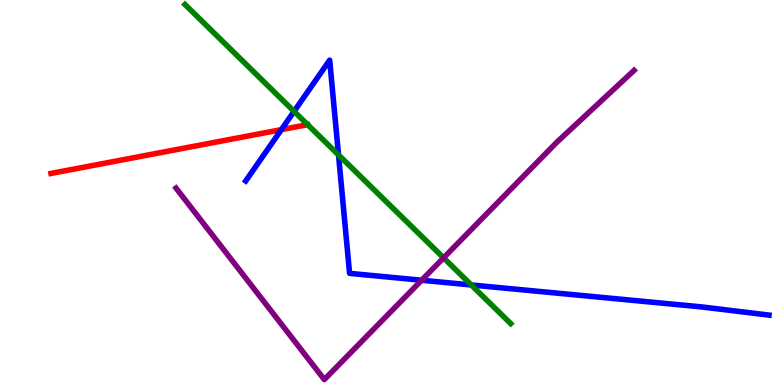[{'lines': ['blue', 'red'], 'intersections': [{'x': 3.63, 'y': 6.63}]}, {'lines': ['green', 'red'], 'intersections': []}, {'lines': ['purple', 'red'], 'intersections': []}, {'lines': ['blue', 'green'], 'intersections': [{'x': 3.79, 'y': 7.11}, {'x': 4.37, 'y': 5.98}, {'x': 6.08, 'y': 2.6}]}, {'lines': ['blue', 'purple'], 'intersections': [{'x': 5.44, 'y': 2.72}]}, {'lines': ['green', 'purple'], 'intersections': [{'x': 5.72, 'y': 3.3}]}]